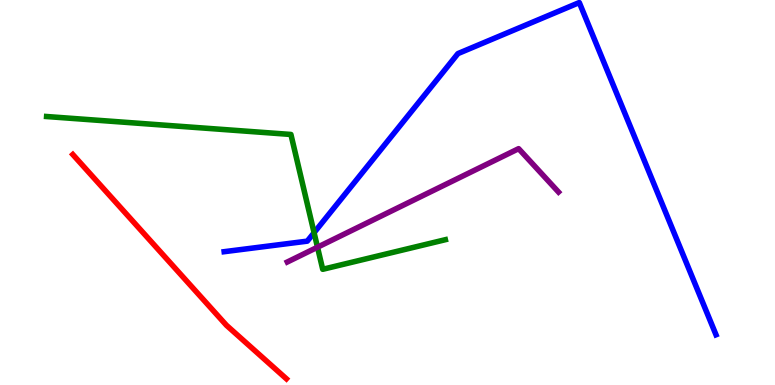[{'lines': ['blue', 'red'], 'intersections': []}, {'lines': ['green', 'red'], 'intersections': []}, {'lines': ['purple', 'red'], 'intersections': []}, {'lines': ['blue', 'green'], 'intersections': [{'x': 4.05, 'y': 3.96}]}, {'lines': ['blue', 'purple'], 'intersections': []}, {'lines': ['green', 'purple'], 'intersections': [{'x': 4.1, 'y': 3.58}]}]